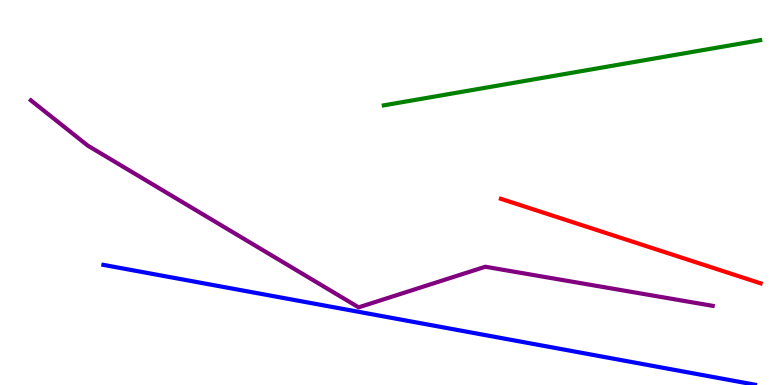[{'lines': ['blue', 'red'], 'intersections': []}, {'lines': ['green', 'red'], 'intersections': []}, {'lines': ['purple', 'red'], 'intersections': []}, {'lines': ['blue', 'green'], 'intersections': []}, {'lines': ['blue', 'purple'], 'intersections': []}, {'lines': ['green', 'purple'], 'intersections': []}]